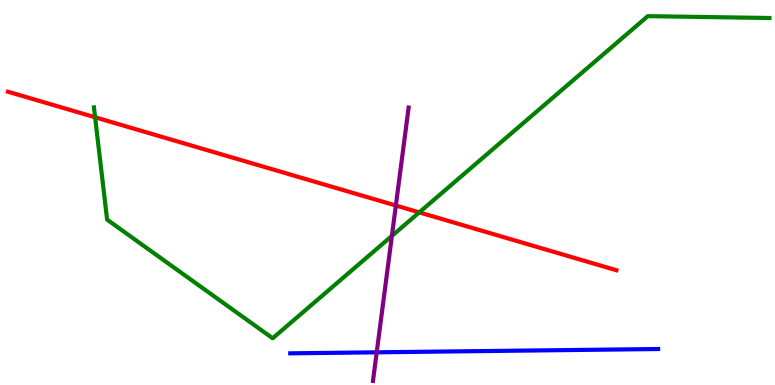[{'lines': ['blue', 'red'], 'intersections': []}, {'lines': ['green', 'red'], 'intersections': [{'x': 1.23, 'y': 6.95}, {'x': 5.41, 'y': 4.48}]}, {'lines': ['purple', 'red'], 'intersections': [{'x': 5.11, 'y': 4.66}]}, {'lines': ['blue', 'green'], 'intersections': []}, {'lines': ['blue', 'purple'], 'intersections': [{'x': 4.86, 'y': 0.849}]}, {'lines': ['green', 'purple'], 'intersections': [{'x': 5.06, 'y': 3.87}]}]